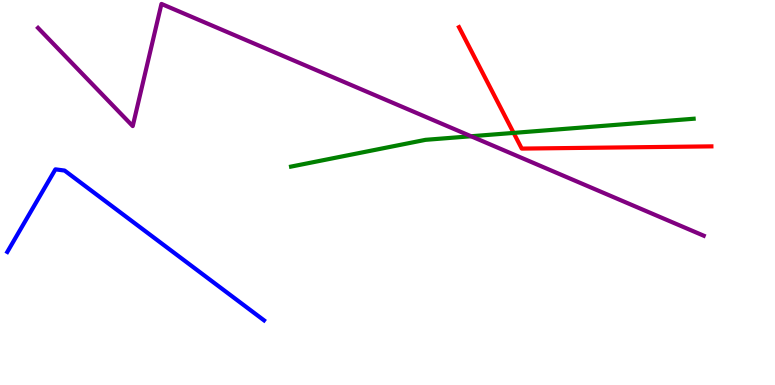[{'lines': ['blue', 'red'], 'intersections': []}, {'lines': ['green', 'red'], 'intersections': [{'x': 6.63, 'y': 6.55}]}, {'lines': ['purple', 'red'], 'intersections': []}, {'lines': ['blue', 'green'], 'intersections': []}, {'lines': ['blue', 'purple'], 'intersections': []}, {'lines': ['green', 'purple'], 'intersections': [{'x': 6.08, 'y': 6.46}]}]